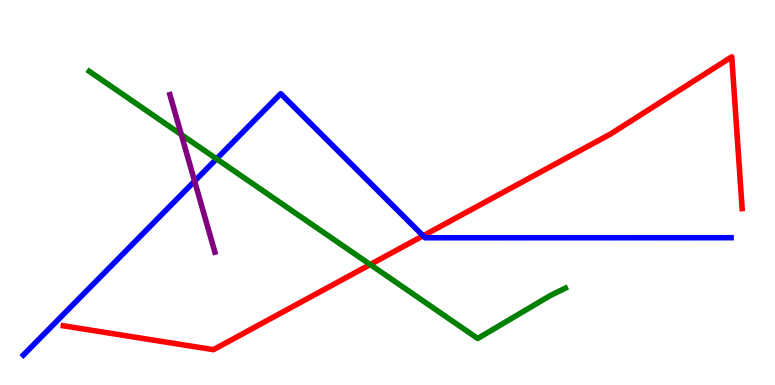[{'lines': ['blue', 'red'], 'intersections': [{'x': 5.46, 'y': 3.88}]}, {'lines': ['green', 'red'], 'intersections': [{'x': 4.78, 'y': 3.13}]}, {'lines': ['purple', 'red'], 'intersections': []}, {'lines': ['blue', 'green'], 'intersections': [{'x': 2.79, 'y': 5.87}]}, {'lines': ['blue', 'purple'], 'intersections': [{'x': 2.51, 'y': 5.29}]}, {'lines': ['green', 'purple'], 'intersections': [{'x': 2.34, 'y': 6.5}]}]